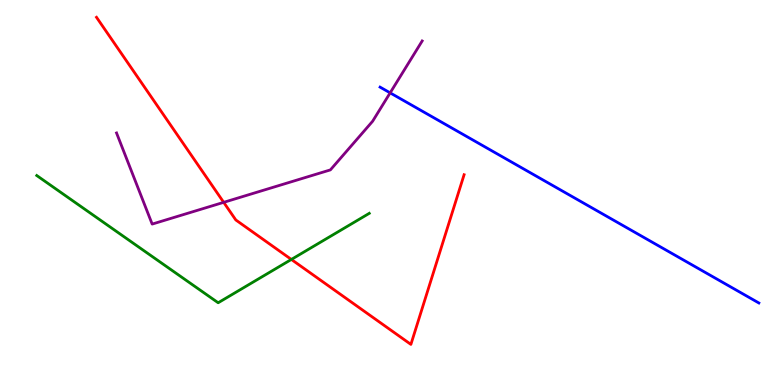[{'lines': ['blue', 'red'], 'intersections': []}, {'lines': ['green', 'red'], 'intersections': [{'x': 3.76, 'y': 3.26}]}, {'lines': ['purple', 'red'], 'intersections': [{'x': 2.89, 'y': 4.74}]}, {'lines': ['blue', 'green'], 'intersections': []}, {'lines': ['blue', 'purple'], 'intersections': [{'x': 5.03, 'y': 7.59}]}, {'lines': ['green', 'purple'], 'intersections': []}]